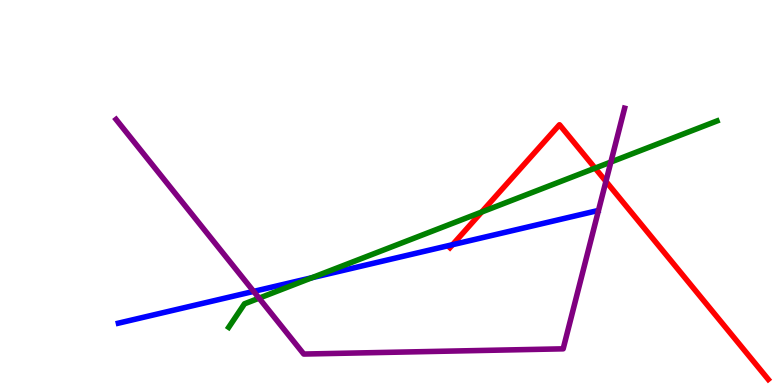[{'lines': ['blue', 'red'], 'intersections': [{'x': 5.84, 'y': 3.64}]}, {'lines': ['green', 'red'], 'intersections': [{'x': 6.22, 'y': 4.49}, {'x': 7.68, 'y': 5.63}]}, {'lines': ['purple', 'red'], 'intersections': [{'x': 7.82, 'y': 5.29}]}, {'lines': ['blue', 'green'], 'intersections': [{'x': 4.02, 'y': 2.79}]}, {'lines': ['blue', 'purple'], 'intersections': [{'x': 3.27, 'y': 2.43}]}, {'lines': ['green', 'purple'], 'intersections': [{'x': 3.34, 'y': 2.26}, {'x': 7.88, 'y': 5.79}]}]